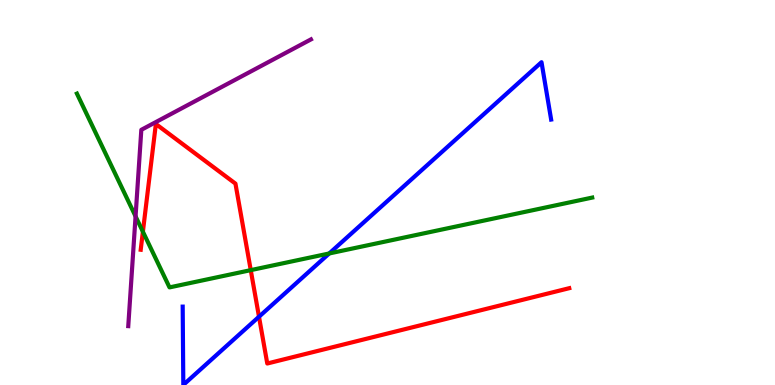[{'lines': ['blue', 'red'], 'intersections': [{'x': 3.34, 'y': 1.77}]}, {'lines': ['green', 'red'], 'intersections': [{'x': 1.84, 'y': 3.98}, {'x': 3.24, 'y': 2.98}]}, {'lines': ['purple', 'red'], 'intersections': []}, {'lines': ['blue', 'green'], 'intersections': [{'x': 4.25, 'y': 3.42}]}, {'lines': ['blue', 'purple'], 'intersections': []}, {'lines': ['green', 'purple'], 'intersections': [{'x': 1.75, 'y': 4.38}]}]